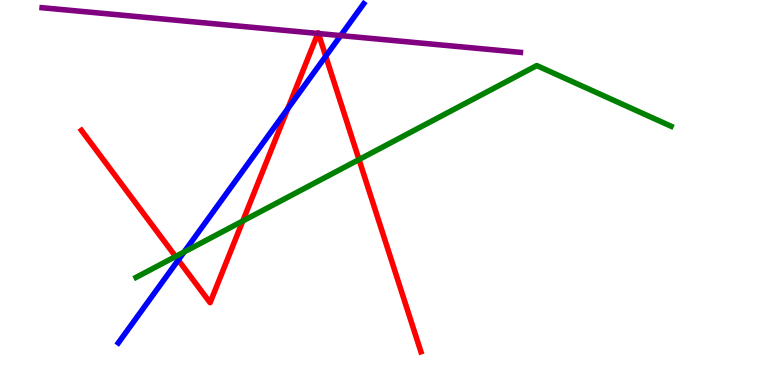[{'lines': ['blue', 'red'], 'intersections': [{'x': 2.3, 'y': 3.25}, {'x': 3.71, 'y': 7.18}, {'x': 4.2, 'y': 8.54}]}, {'lines': ['green', 'red'], 'intersections': [{'x': 2.27, 'y': 3.34}, {'x': 3.13, 'y': 4.26}, {'x': 4.63, 'y': 5.86}]}, {'lines': ['purple', 'red'], 'intersections': [{'x': 4.1, 'y': 9.13}, {'x': 4.11, 'y': 9.13}]}, {'lines': ['blue', 'green'], 'intersections': [{'x': 2.38, 'y': 3.45}]}, {'lines': ['blue', 'purple'], 'intersections': [{'x': 4.4, 'y': 9.08}]}, {'lines': ['green', 'purple'], 'intersections': []}]